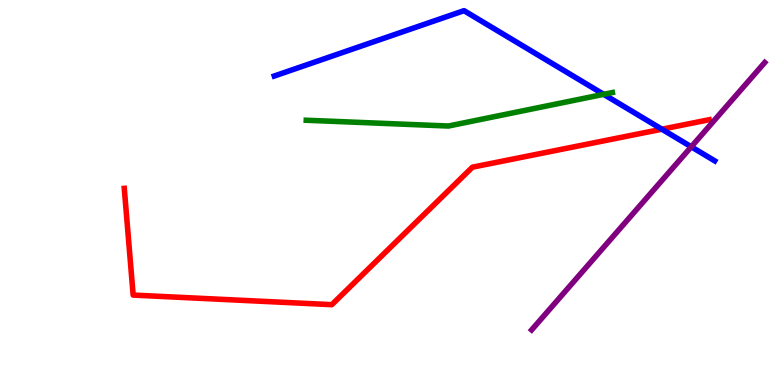[{'lines': ['blue', 'red'], 'intersections': [{'x': 8.54, 'y': 6.64}]}, {'lines': ['green', 'red'], 'intersections': []}, {'lines': ['purple', 'red'], 'intersections': []}, {'lines': ['blue', 'green'], 'intersections': [{'x': 7.79, 'y': 7.55}]}, {'lines': ['blue', 'purple'], 'intersections': [{'x': 8.92, 'y': 6.19}]}, {'lines': ['green', 'purple'], 'intersections': []}]